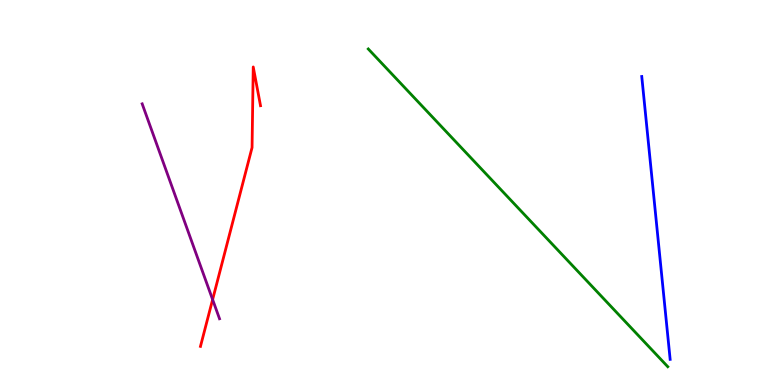[{'lines': ['blue', 'red'], 'intersections': []}, {'lines': ['green', 'red'], 'intersections': []}, {'lines': ['purple', 'red'], 'intersections': [{'x': 2.74, 'y': 2.22}]}, {'lines': ['blue', 'green'], 'intersections': []}, {'lines': ['blue', 'purple'], 'intersections': []}, {'lines': ['green', 'purple'], 'intersections': []}]